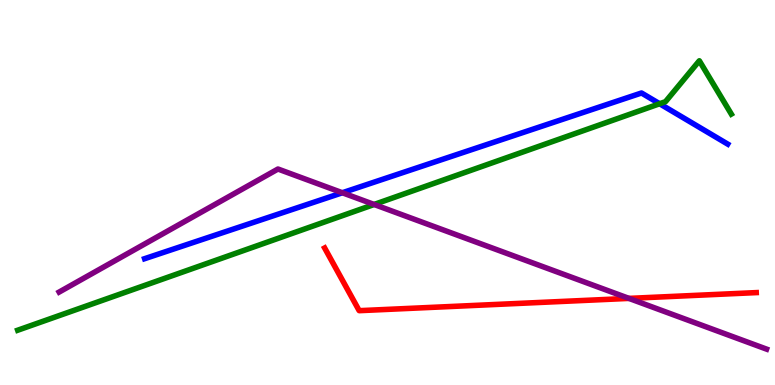[{'lines': ['blue', 'red'], 'intersections': []}, {'lines': ['green', 'red'], 'intersections': []}, {'lines': ['purple', 'red'], 'intersections': [{'x': 8.12, 'y': 2.25}]}, {'lines': ['blue', 'green'], 'intersections': [{'x': 8.51, 'y': 7.31}]}, {'lines': ['blue', 'purple'], 'intersections': [{'x': 4.42, 'y': 4.99}]}, {'lines': ['green', 'purple'], 'intersections': [{'x': 4.83, 'y': 4.69}]}]